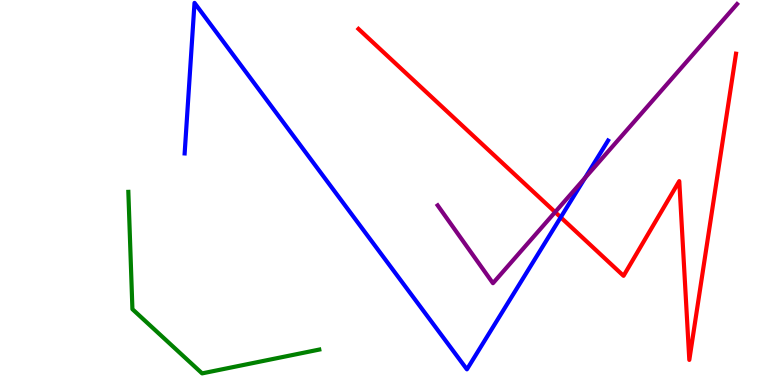[{'lines': ['blue', 'red'], 'intersections': [{'x': 7.24, 'y': 4.36}]}, {'lines': ['green', 'red'], 'intersections': []}, {'lines': ['purple', 'red'], 'intersections': [{'x': 7.16, 'y': 4.49}]}, {'lines': ['blue', 'green'], 'intersections': []}, {'lines': ['blue', 'purple'], 'intersections': [{'x': 7.55, 'y': 5.38}]}, {'lines': ['green', 'purple'], 'intersections': []}]